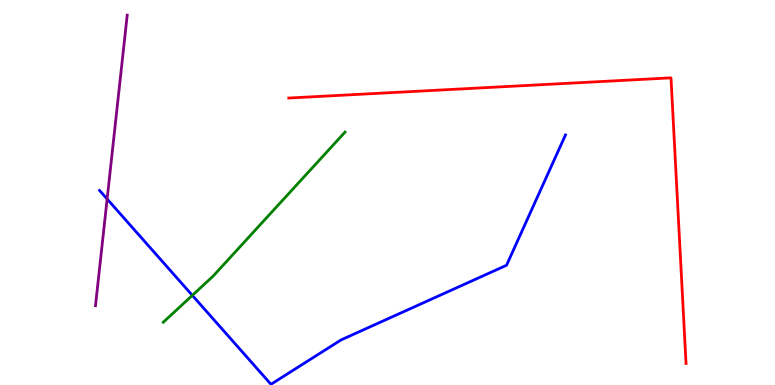[{'lines': ['blue', 'red'], 'intersections': []}, {'lines': ['green', 'red'], 'intersections': []}, {'lines': ['purple', 'red'], 'intersections': []}, {'lines': ['blue', 'green'], 'intersections': [{'x': 2.48, 'y': 2.33}]}, {'lines': ['blue', 'purple'], 'intersections': [{'x': 1.38, 'y': 4.83}]}, {'lines': ['green', 'purple'], 'intersections': []}]